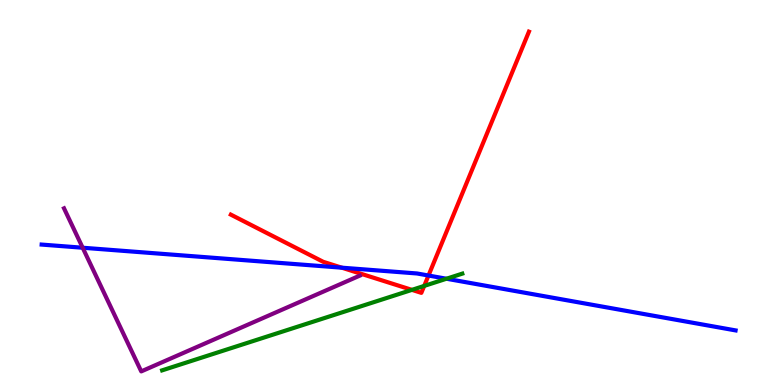[{'lines': ['blue', 'red'], 'intersections': [{'x': 4.41, 'y': 3.05}, {'x': 5.53, 'y': 2.84}]}, {'lines': ['green', 'red'], 'intersections': [{'x': 5.32, 'y': 2.47}, {'x': 5.47, 'y': 2.57}]}, {'lines': ['purple', 'red'], 'intersections': []}, {'lines': ['blue', 'green'], 'intersections': [{'x': 5.76, 'y': 2.76}]}, {'lines': ['blue', 'purple'], 'intersections': [{'x': 1.07, 'y': 3.57}]}, {'lines': ['green', 'purple'], 'intersections': []}]